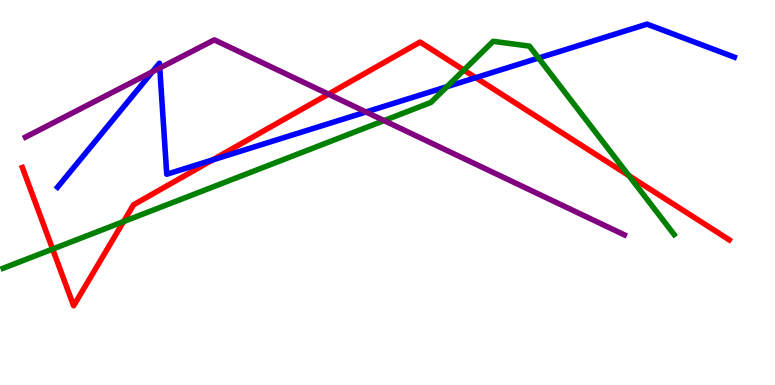[{'lines': ['blue', 'red'], 'intersections': [{'x': 2.74, 'y': 5.85}, {'x': 6.14, 'y': 7.98}]}, {'lines': ['green', 'red'], 'intersections': [{'x': 0.679, 'y': 3.53}, {'x': 1.59, 'y': 4.24}, {'x': 5.99, 'y': 8.18}, {'x': 8.11, 'y': 5.44}]}, {'lines': ['purple', 'red'], 'intersections': [{'x': 4.24, 'y': 7.56}]}, {'lines': ['blue', 'green'], 'intersections': [{'x': 5.77, 'y': 7.75}, {'x': 6.95, 'y': 8.49}]}, {'lines': ['blue', 'purple'], 'intersections': [{'x': 1.97, 'y': 8.14}, {'x': 2.06, 'y': 8.23}, {'x': 4.72, 'y': 7.09}]}, {'lines': ['green', 'purple'], 'intersections': [{'x': 4.96, 'y': 6.87}]}]